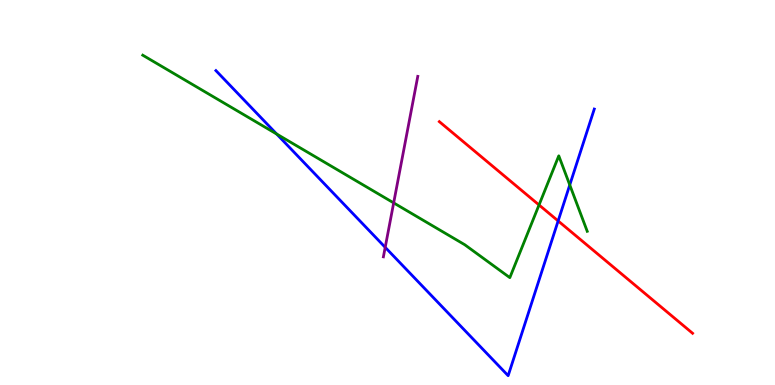[{'lines': ['blue', 'red'], 'intersections': [{'x': 7.2, 'y': 4.26}]}, {'lines': ['green', 'red'], 'intersections': [{'x': 6.96, 'y': 4.68}]}, {'lines': ['purple', 'red'], 'intersections': []}, {'lines': ['blue', 'green'], 'intersections': [{'x': 3.57, 'y': 6.52}, {'x': 7.35, 'y': 5.2}]}, {'lines': ['blue', 'purple'], 'intersections': [{'x': 4.97, 'y': 3.58}]}, {'lines': ['green', 'purple'], 'intersections': [{'x': 5.08, 'y': 4.73}]}]